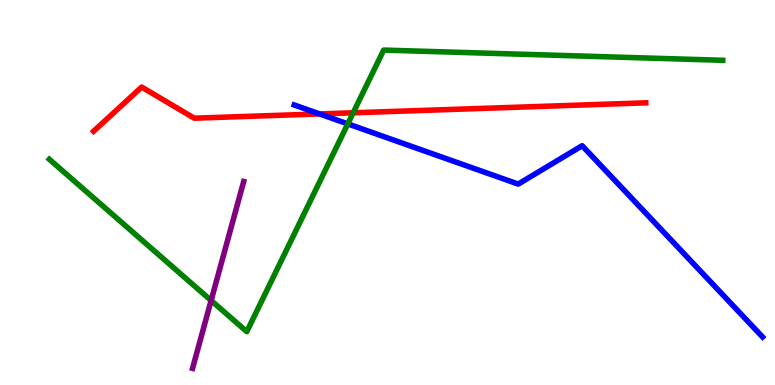[{'lines': ['blue', 'red'], 'intersections': [{'x': 4.12, 'y': 7.04}]}, {'lines': ['green', 'red'], 'intersections': [{'x': 4.56, 'y': 7.07}]}, {'lines': ['purple', 'red'], 'intersections': []}, {'lines': ['blue', 'green'], 'intersections': [{'x': 4.49, 'y': 6.78}]}, {'lines': ['blue', 'purple'], 'intersections': []}, {'lines': ['green', 'purple'], 'intersections': [{'x': 2.72, 'y': 2.19}]}]